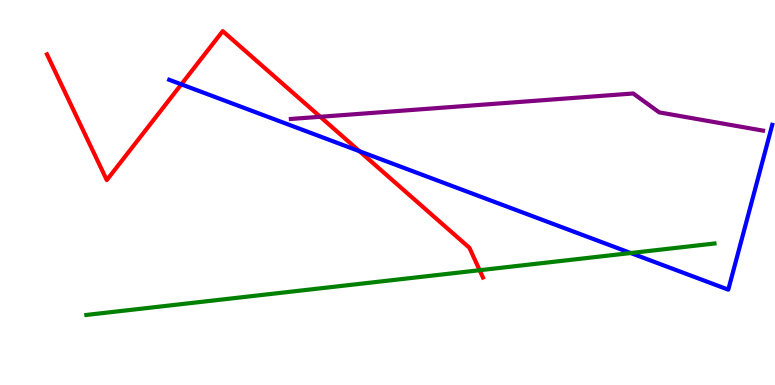[{'lines': ['blue', 'red'], 'intersections': [{'x': 2.34, 'y': 7.81}, {'x': 4.64, 'y': 6.07}]}, {'lines': ['green', 'red'], 'intersections': [{'x': 6.19, 'y': 2.98}]}, {'lines': ['purple', 'red'], 'intersections': [{'x': 4.13, 'y': 6.97}]}, {'lines': ['blue', 'green'], 'intersections': [{'x': 8.14, 'y': 3.43}]}, {'lines': ['blue', 'purple'], 'intersections': []}, {'lines': ['green', 'purple'], 'intersections': []}]